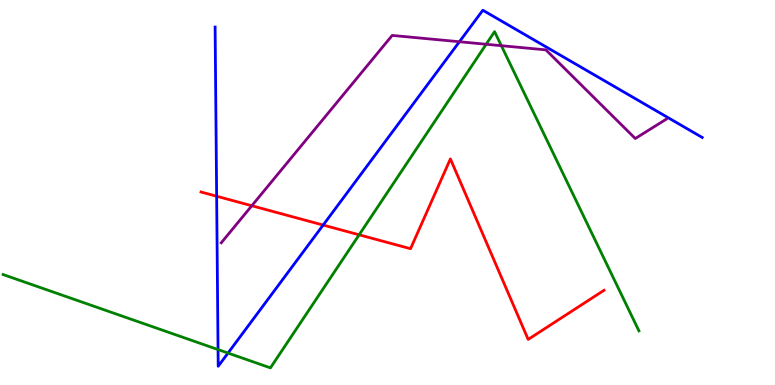[{'lines': ['blue', 'red'], 'intersections': [{'x': 2.8, 'y': 4.9}, {'x': 4.17, 'y': 4.15}]}, {'lines': ['green', 'red'], 'intersections': [{'x': 4.63, 'y': 3.9}]}, {'lines': ['purple', 'red'], 'intersections': [{'x': 3.25, 'y': 4.66}]}, {'lines': ['blue', 'green'], 'intersections': [{'x': 2.81, 'y': 0.92}, {'x': 2.94, 'y': 0.83}]}, {'lines': ['blue', 'purple'], 'intersections': [{'x': 5.93, 'y': 8.92}]}, {'lines': ['green', 'purple'], 'intersections': [{'x': 6.27, 'y': 8.85}, {'x': 6.47, 'y': 8.81}]}]